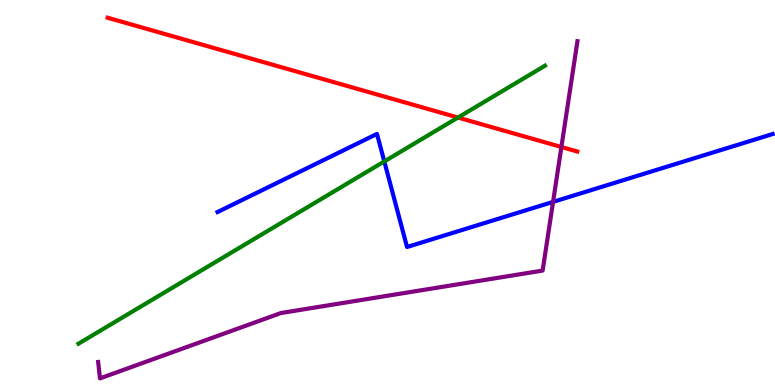[{'lines': ['blue', 'red'], 'intersections': []}, {'lines': ['green', 'red'], 'intersections': [{'x': 5.91, 'y': 6.95}]}, {'lines': ['purple', 'red'], 'intersections': [{'x': 7.24, 'y': 6.18}]}, {'lines': ['blue', 'green'], 'intersections': [{'x': 4.96, 'y': 5.81}]}, {'lines': ['blue', 'purple'], 'intersections': [{'x': 7.14, 'y': 4.76}]}, {'lines': ['green', 'purple'], 'intersections': []}]